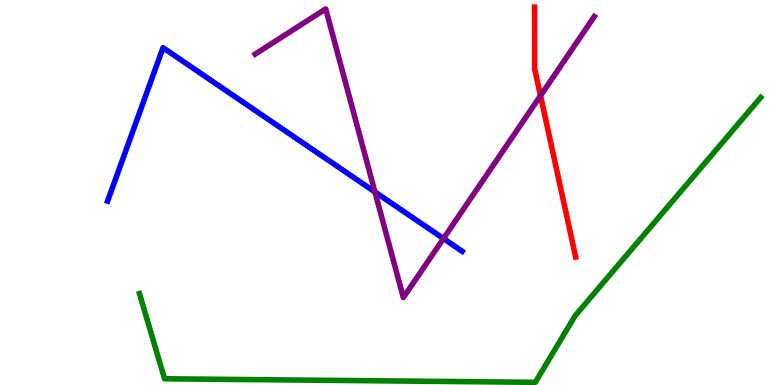[{'lines': ['blue', 'red'], 'intersections': []}, {'lines': ['green', 'red'], 'intersections': []}, {'lines': ['purple', 'red'], 'intersections': [{'x': 6.97, 'y': 7.51}]}, {'lines': ['blue', 'green'], 'intersections': []}, {'lines': ['blue', 'purple'], 'intersections': [{'x': 4.84, 'y': 5.01}, {'x': 5.72, 'y': 3.8}]}, {'lines': ['green', 'purple'], 'intersections': []}]